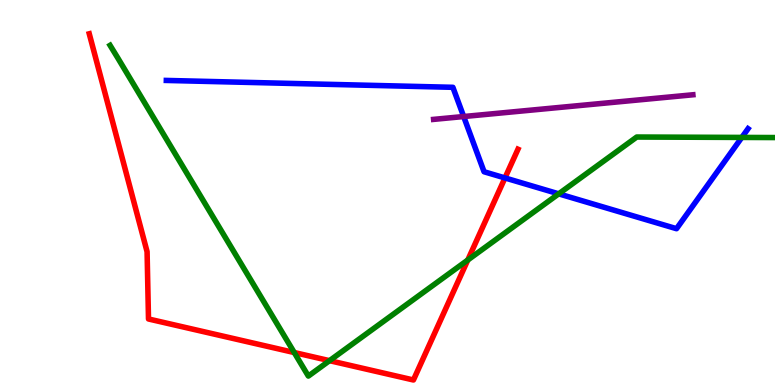[{'lines': ['blue', 'red'], 'intersections': [{'x': 6.52, 'y': 5.38}]}, {'lines': ['green', 'red'], 'intersections': [{'x': 3.8, 'y': 0.843}, {'x': 4.25, 'y': 0.632}, {'x': 6.04, 'y': 3.25}]}, {'lines': ['purple', 'red'], 'intersections': []}, {'lines': ['blue', 'green'], 'intersections': [{'x': 7.21, 'y': 4.97}, {'x': 9.57, 'y': 6.43}]}, {'lines': ['blue', 'purple'], 'intersections': [{'x': 5.98, 'y': 6.97}]}, {'lines': ['green', 'purple'], 'intersections': []}]